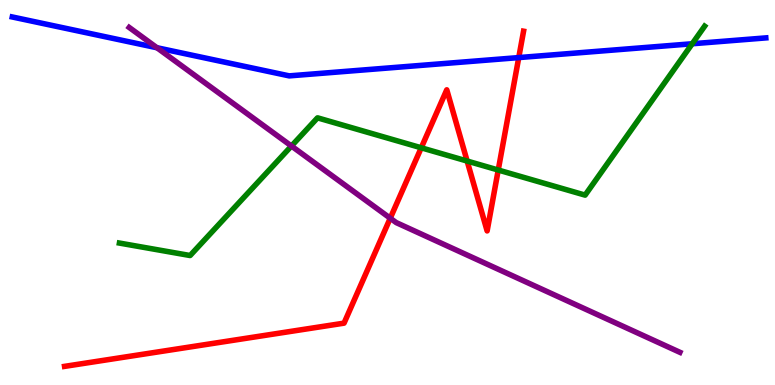[{'lines': ['blue', 'red'], 'intersections': [{'x': 6.69, 'y': 8.5}]}, {'lines': ['green', 'red'], 'intersections': [{'x': 5.44, 'y': 6.16}, {'x': 6.03, 'y': 5.82}, {'x': 6.43, 'y': 5.58}]}, {'lines': ['purple', 'red'], 'intersections': [{'x': 5.04, 'y': 4.33}]}, {'lines': ['blue', 'green'], 'intersections': [{'x': 8.93, 'y': 8.86}]}, {'lines': ['blue', 'purple'], 'intersections': [{'x': 2.03, 'y': 8.76}]}, {'lines': ['green', 'purple'], 'intersections': [{'x': 3.76, 'y': 6.21}]}]